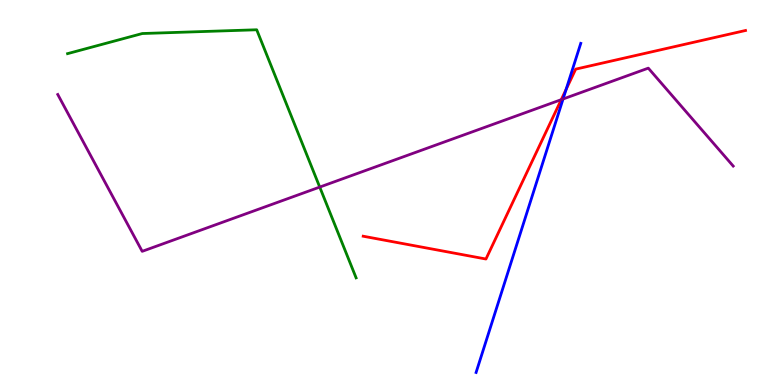[{'lines': ['blue', 'red'], 'intersections': [{'x': 7.31, 'y': 7.68}]}, {'lines': ['green', 'red'], 'intersections': []}, {'lines': ['purple', 'red'], 'intersections': [{'x': 7.24, 'y': 7.41}]}, {'lines': ['blue', 'green'], 'intersections': []}, {'lines': ['blue', 'purple'], 'intersections': [{'x': 7.27, 'y': 7.43}]}, {'lines': ['green', 'purple'], 'intersections': [{'x': 4.13, 'y': 5.14}]}]